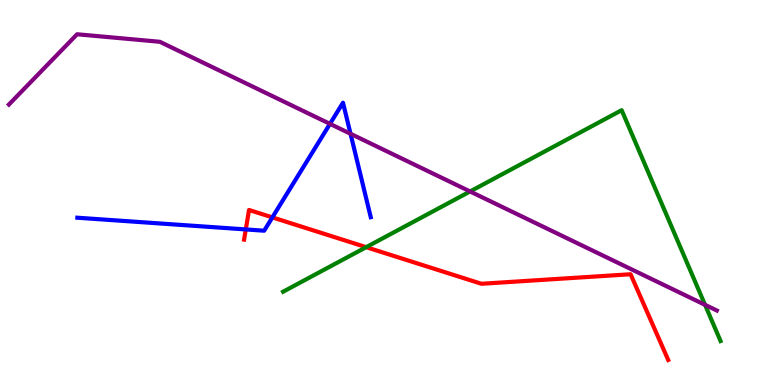[{'lines': ['blue', 'red'], 'intersections': [{'x': 3.17, 'y': 4.04}, {'x': 3.51, 'y': 4.35}]}, {'lines': ['green', 'red'], 'intersections': [{'x': 4.72, 'y': 3.58}]}, {'lines': ['purple', 'red'], 'intersections': []}, {'lines': ['blue', 'green'], 'intersections': []}, {'lines': ['blue', 'purple'], 'intersections': [{'x': 4.26, 'y': 6.78}, {'x': 4.52, 'y': 6.53}]}, {'lines': ['green', 'purple'], 'intersections': [{'x': 6.07, 'y': 5.03}, {'x': 9.1, 'y': 2.08}]}]